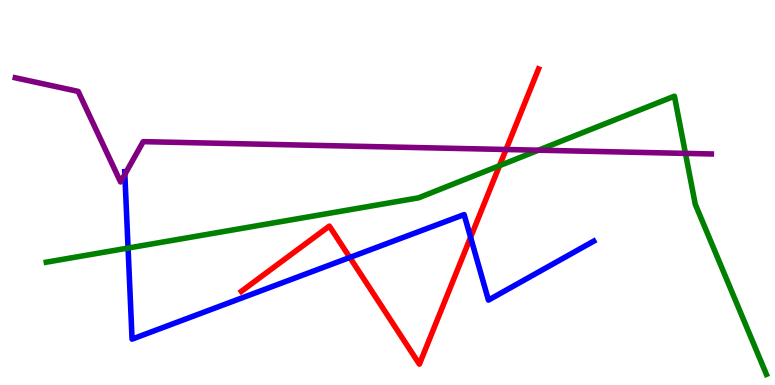[{'lines': ['blue', 'red'], 'intersections': [{'x': 4.51, 'y': 3.31}, {'x': 6.07, 'y': 3.84}]}, {'lines': ['green', 'red'], 'intersections': [{'x': 6.45, 'y': 5.7}]}, {'lines': ['purple', 'red'], 'intersections': [{'x': 6.53, 'y': 6.12}]}, {'lines': ['blue', 'green'], 'intersections': [{'x': 1.65, 'y': 3.56}]}, {'lines': ['blue', 'purple'], 'intersections': [{'x': 1.61, 'y': 5.47}]}, {'lines': ['green', 'purple'], 'intersections': [{'x': 6.95, 'y': 6.1}, {'x': 8.84, 'y': 6.02}]}]